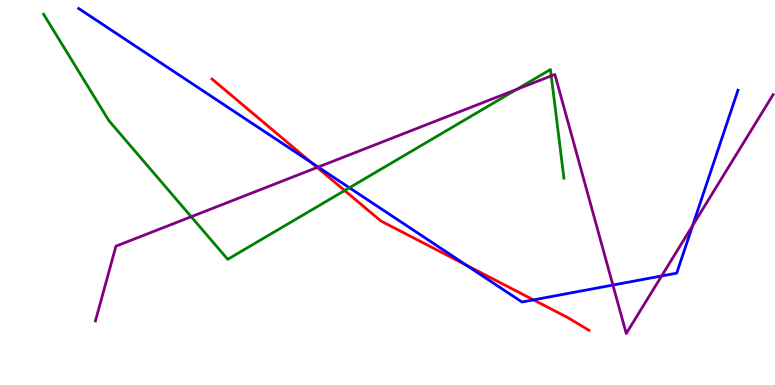[{'lines': ['blue', 'red'], 'intersections': [{'x': 4.02, 'y': 5.78}, {'x': 6.02, 'y': 3.11}, {'x': 6.88, 'y': 2.21}]}, {'lines': ['green', 'red'], 'intersections': [{'x': 4.45, 'y': 5.05}]}, {'lines': ['purple', 'red'], 'intersections': [{'x': 4.09, 'y': 5.65}]}, {'lines': ['blue', 'green'], 'intersections': [{'x': 4.51, 'y': 5.12}]}, {'lines': ['blue', 'purple'], 'intersections': [{'x': 4.11, 'y': 5.66}, {'x': 7.91, 'y': 2.6}, {'x': 8.54, 'y': 2.83}, {'x': 8.94, 'y': 4.14}]}, {'lines': ['green', 'purple'], 'intersections': [{'x': 2.47, 'y': 4.37}, {'x': 6.67, 'y': 7.68}, {'x': 7.11, 'y': 8.03}]}]